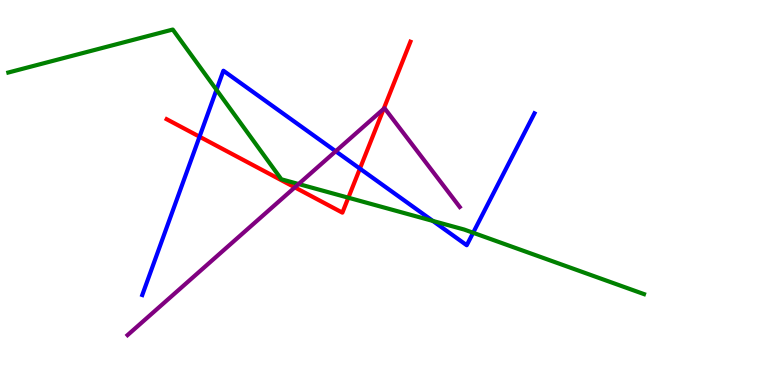[{'lines': ['blue', 'red'], 'intersections': [{'x': 2.57, 'y': 6.45}, {'x': 4.64, 'y': 5.62}]}, {'lines': ['green', 'red'], 'intersections': [{'x': 4.49, 'y': 4.86}]}, {'lines': ['purple', 'red'], 'intersections': [{'x': 3.8, 'y': 5.13}, {'x': 4.95, 'y': 7.17}]}, {'lines': ['blue', 'green'], 'intersections': [{'x': 2.79, 'y': 7.67}, {'x': 5.58, 'y': 4.26}, {'x': 6.11, 'y': 3.95}]}, {'lines': ['blue', 'purple'], 'intersections': [{'x': 4.33, 'y': 6.07}]}, {'lines': ['green', 'purple'], 'intersections': [{'x': 3.85, 'y': 5.22}]}]